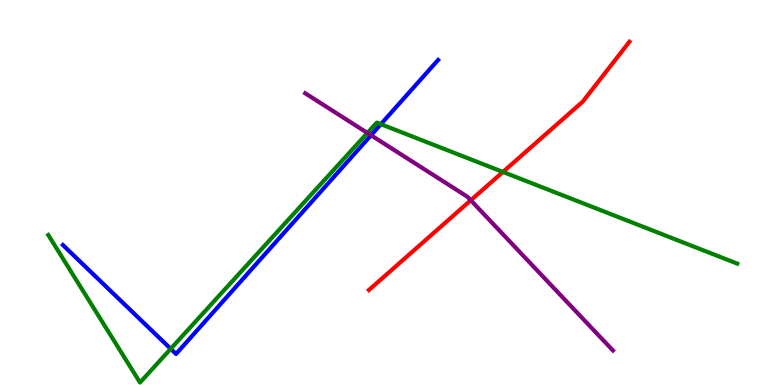[{'lines': ['blue', 'red'], 'intersections': []}, {'lines': ['green', 'red'], 'intersections': [{'x': 6.49, 'y': 5.53}]}, {'lines': ['purple', 'red'], 'intersections': [{'x': 6.07, 'y': 4.8}]}, {'lines': ['blue', 'green'], 'intersections': [{'x': 2.2, 'y': 0.94}, {'x': 4.91, 'y': 6.77}]}, {'lines': ['blue', 'purple'], 'intersections': [{'x': 4.79, 'y': 6.49}]}, {'lines': ['green', 'purple'], 'intersections': [{'x': 4.74, 'y': 6.55}]}]